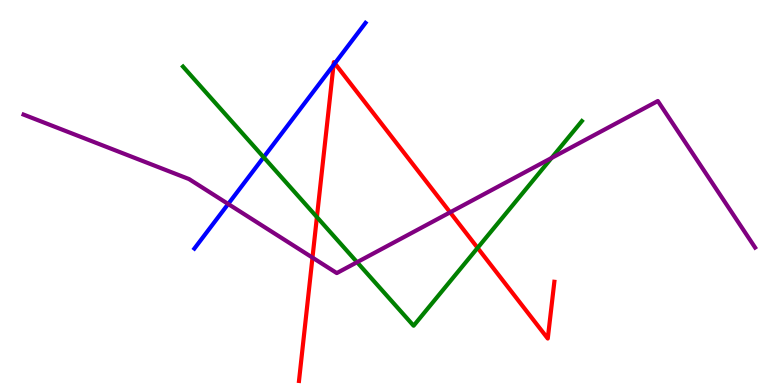[{'lines': ['blue', 'red'], 'intersections': [{'x': 4.3, 'y': 8.31}, {'x': 4.32, 'y': 8.35}]}, {'lines': ['green', 'red'], 'intersections': [{'x': 4.09, 'y': 4.36}, {'x': 6.16, 'y': 3.56}]}, {'lines': ['purple', 'red'], 'intersections': [{'x': 4.03, 'y': 3.31}, {'x': 5.81, 'y': 4.48}]}, {'lines': ['blue', 'green'], 'intersections': [{'x': 3.4, 'y': 5.92}]}, {'lines': ['blue', 'purple'], 'intersections': [{'x': 2.94, 'y': 4.7}]}, {'lines': ['green', 'purple'], 'intersections': [{'x': 4.61, 'y': 3.19}, {'x': 7.12, 'y': 5.9}]}]